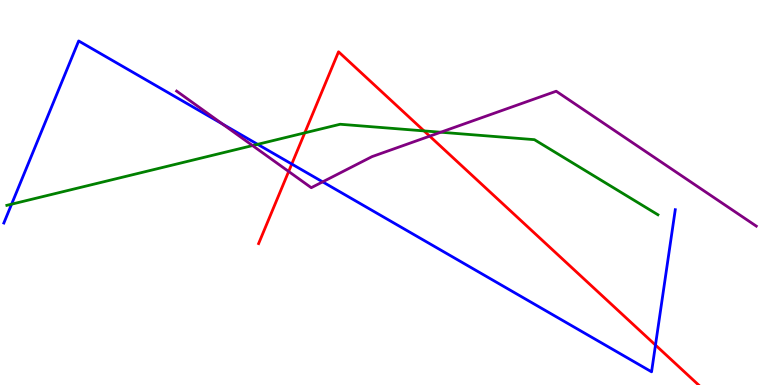[{'lines': ['blue', 'red'], 'intersections': [{'x': 3.76, 'y': 5.74}, {'x': 8.46, 'y': 1.04}]}, {'lines': ['green', 'red'], 'intersections': [{'x': 3.93, 'y': 6.55}, {'x': 5.47, 'y': 6.6}]}, {'lines': ['purple', 'red'], 'intersections': [{'x': 3.72, 'y': 5.55}, {'x': 5.54, 'y': 6.46}]}, {'lines': ['blue', 'green'], 'intersections': [{'x': 0.15, 'y': 4.7}, {'x': 3.32, 'y': 6.25}]}, {'lines': ['blue', 'purple'], 'intersections': [{'x': 2.87, 'y': 6.78}, {'x': 4.16, 'y': 5.28}]}, {'lines': ['green', 'purple'], 'intersections': [{'x': 3.26, 'y': 6.22}, {'x': 5.69, 'y': 6.57}]}]